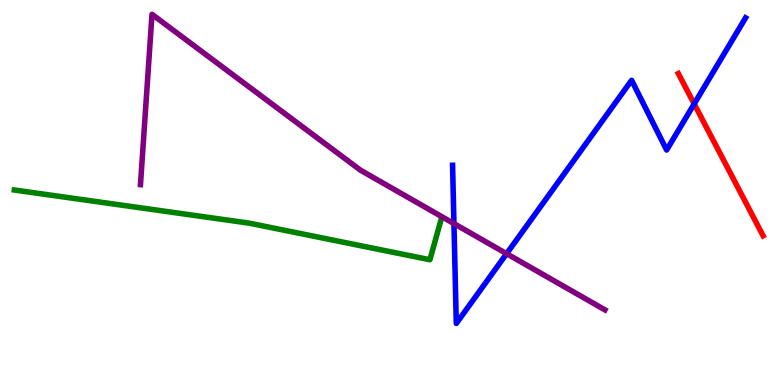[{'lines': ['blue', 'red'], 'intersections': [{'x': 8.96, 'y': 7.3}]}, {'lines': ['green', 'red'], 'intersections': []}, {'lines': ['purple', 'red'], 'intersections': []}, {'lines': ['blue', 'green'], 'intersections': []}, {'lines': ['blue', 'purple'], 'intersections': [{'x': 5.86, 'y': 4.19}, {'x': 6.54, 'y': 3.41}]}, {'lines': ['green', 'purple'], 'intersections': []}]